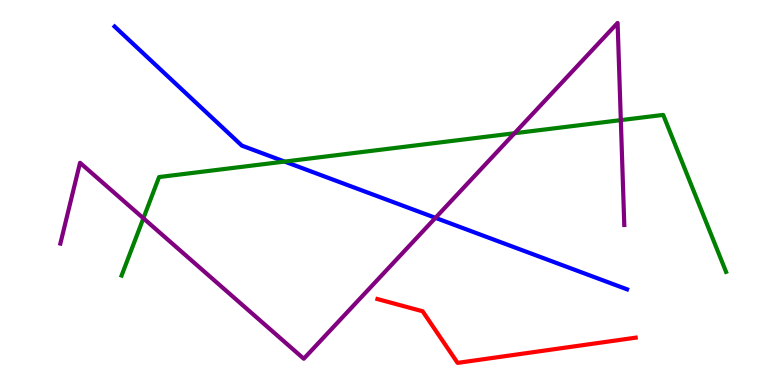[{'lines': ['blue', 'red'], 'intersections': []}, {'lines': ['green', 'red'], 'intersections': []}, {'lines': ['purple', 'red'], 'intersections': []}, {'lines': ['blue', 'green'], 'intersections': [{'x': 3.67, 'y': 5.8}]}, {'lines': ['blue', 'purple'], 'intersections': [{'x': 5.62, 'y': 4.34}]}, {'lines': ['green', 'purple'], 'intersections': [{'x': 1.85, 'y': 4.33}, {'x': 6.64, 'y': 6.54}, {'x': 8.01, 'y': 6.88}]}]